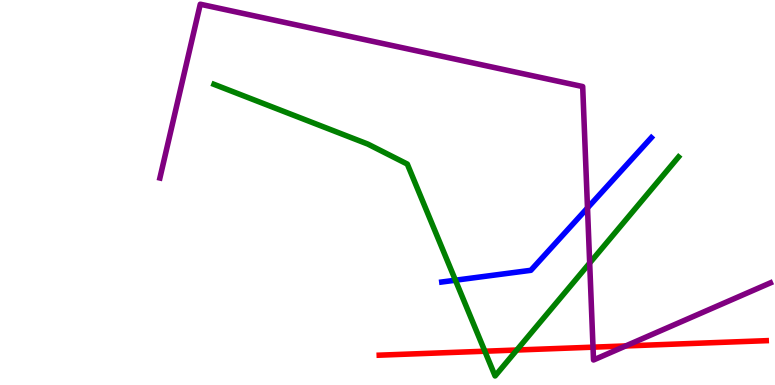[{'lines': ['blue', 'red'], 'intersections': []}, {'lines': ['green', 'red'], 'intersections': [{'x': 6.26, 'y': 0.877}, {'x': 6.67, 'y': 0.908}]}, {'lines': ['purple', 'red'], 'intersections': [{'x': 7.65, 'y': 0.983}, {'x': 8.07, 'y': 1.01}]}, {'lines': ['blue', 'green'], 'intersections': [{'x': 5.88, 'y': 2.72}]}, {'lines': ['blue', 'purple'], 'intersections': [{'x': 7.58, 'y': 4.6}]}, {'lines': ['green', 'purple'], 'intersections': [{'x': 7.61, 'y': 3.17}]}]